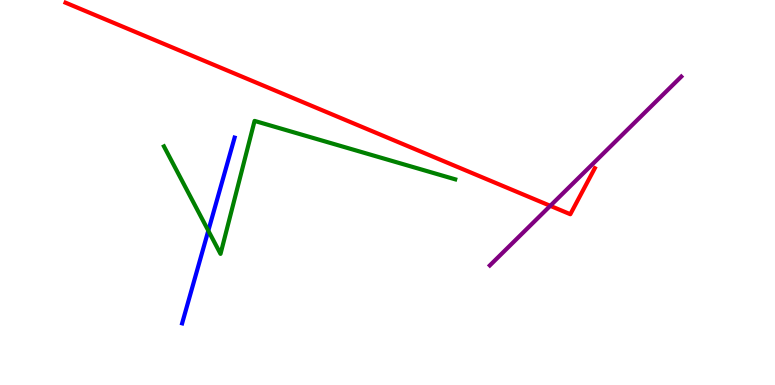[{'lines': ['blue', 'red'], 'intersections': []}, {'lines': ['green', 'red'], 'intersections': []}, {'lines': ['purple', 'red'], 'intersections': [{'x': 7.1, 'y': 4.65}]}, {'lines': ['blue', 'green'], 'intersections': [{'x': 2.69, 'y': 4.01}]}, {'lines': ['blue', 'purple'], 'intersections': []}, {'lines': ['green', 'purple'], 'intersections': []}]